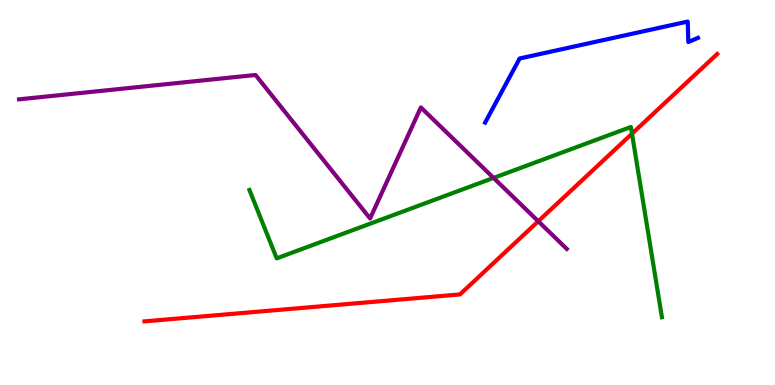[{'lines': ['blue', 'red'], 'intersections': []}, {'lines': ['green', 'red'], 'intersections': [{'x': 8.15, 'y': 6.53}]}, {'lines': ['purple', 'red'], 'intersections': [{'x': 6.95, 'y': 4.25}]}, {'lines': ['blue', 'green'], 'intersections': []}, {'lines': ['blue', 'purple'], 'intersections': []}, {'lines': ['green', 'purple'], 'intersections': [{'x': 6.37, 'y': 5.38}]}]